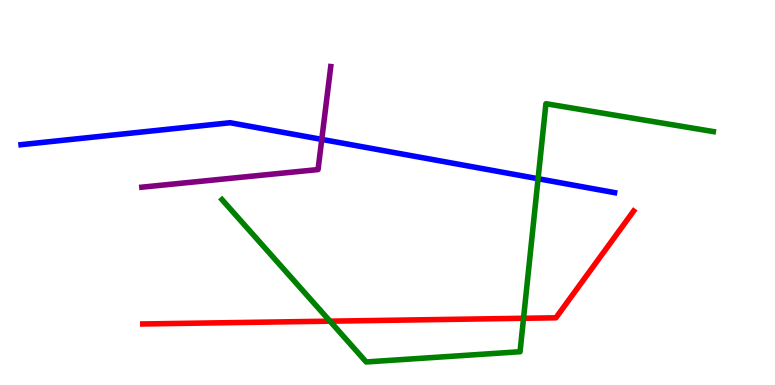[{'lines': ['blue', 'red'], 'intersections': []}, {'lines': ['green', 'red'], 'intersections': [{'x': 4.26, 'y': 1.66}, {'x': 6.76, 'y': 1.73}]}, {'lines': ['purple', 'red'], 'intersections': []}, {'lines': ['blue', 'green'], 'intersections': [{'x': 6.94, 'y': 5.36}]}, {'lines': ['blue', 'purple'], 'intersections': [{'x': 4.15, 'y': 6.38}]}, {'lines': ['green', 'purple'], 'intersections': []}]